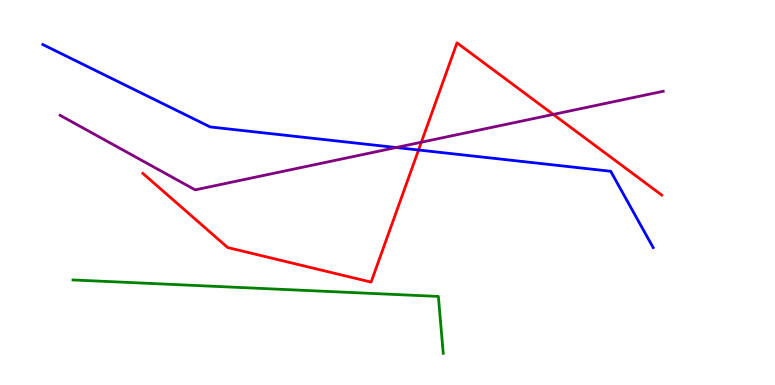[{'lines': ['blue', 'red'], 'intersections': [{'x': 5.4, 'y': 6.1}]}, {'lines': ['green', 'red'], 'intersections': []}, {'lines': ['purple', 'red'], 'intersections': [{'x': 5.44, 'y': 6.31}, {'x': 7.14, 'y': 7.03}]}, {'lines': ['blue', 'green'], 'intersections': []}, {'lines': ['blue', 'purple'], 'intersections': [{'x': 5.11, 'y': 6.17}]}, {'lines': ['green', 'purple'], 'intersections': []}]